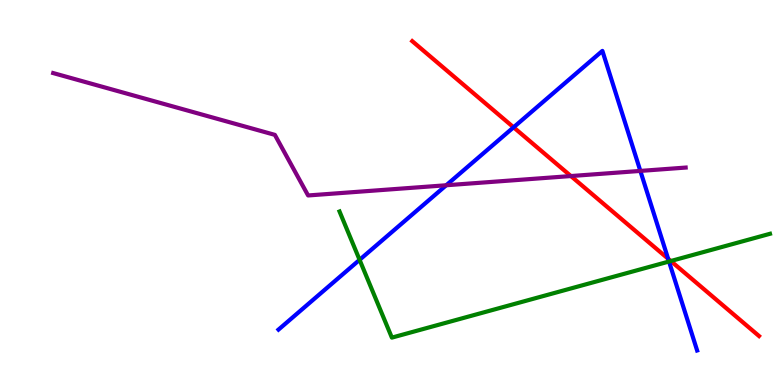[{'lines': ['blue', 'red'], 'intersections': [{'x': 6.63, 'y': 6.69}, {'x': 8.62, 'y': 3.28}]}, {'lines': ['green', 'red'], 'intersections': [{'x': 8.66, 'y': 3.22}]}, {'lines': ['purple', 'red'], 'intersections': [{'x': 7.37, 'y': 5.43}]}, {'lines': ['blue', 'green'], 'intersections': [{'x': 4.64, 'y': 3.25}, {'x': 8.63, 'y': 3.21}]}, {'lines': ['blue', 'purple'], 'intersections': [{'x': 5.76, 'y': 5.19}, {'x': 8.26, 'y': 5.56}]}, {'lines': ['green', 'purple'], 'intersections': []}]